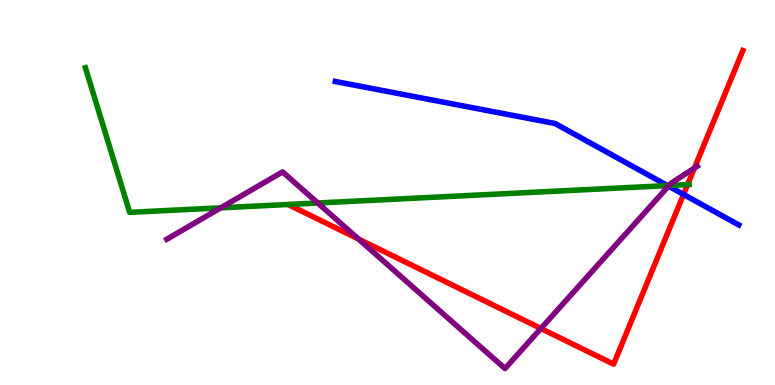[{'lines': ['blue', 'red'], 'intersections': [{'x': 8.82, 'y': 4.95}]}, {'lines': ['green', 'red'], 'intersections': [{'x': 8.87, 'y': 5.21}]}, {'lines': ['purple', 'red'], 'intersections': [{'x': 4.63, 'y': 3.79}, {'x': 6.98, 'y': 1.47}, {'x': 8.96, 'y': 5.63}]}, {'lines': ['blue', 'green'], 'intersections': [{'x': 8.61, 'y': 5.18}]}, {'lines': ['blue', 'purple'], 'intersections': [{'x': 8.63, 'y': 5.17}]}, {'lines': ['green', 'purple'], 'intersections': [{'x': 2.85, 'y': 4.6}, {'x': 4.1, 'y': 4.73}, {'x': 8.63, 'y': 5.18}]}]